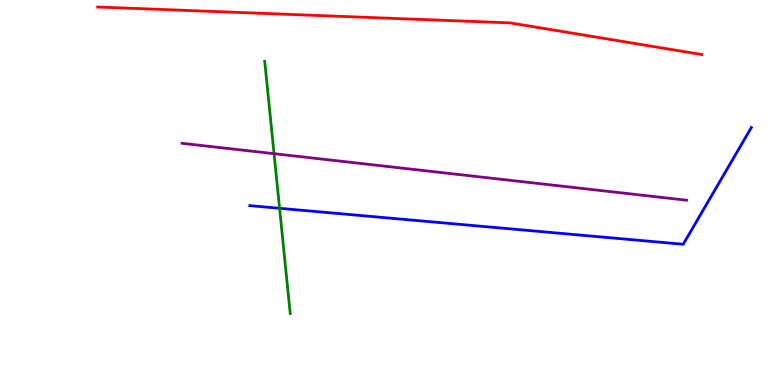[{'lines': ['blue', 'red'], 'intersections': []}, {'lines': ['green', 'red'], 'intersections': []}, {'lines': ['purple', 'red'], 'intersections': []}, {'lines': ['blue', 'green'], 'intersections': [{'x': 3.61, 'y': 4.59}]}, {'lines': ['blue', 'purple'], 'intersections': []}, {'lines': ['green', 'purple'], 'intersections': [{'x': 3.54, 'y': 6.01}]}]